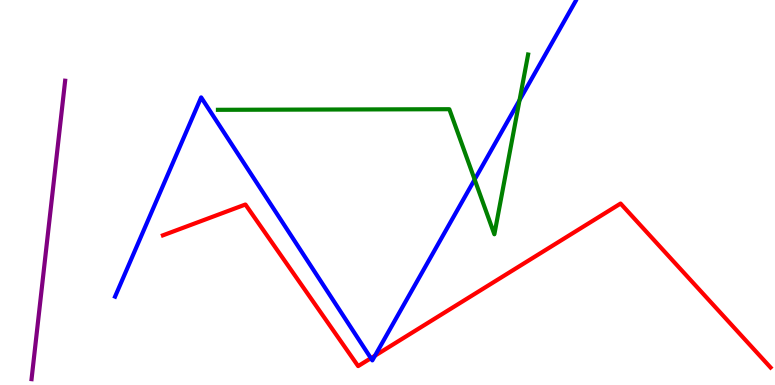[{'lines': ['blue', 'red'], 'intersections': [{'x': 4.79, 'y': 0.696}, {'x': 4.84, 'y': 0.762}]}, {'lines': ['green', 'red'], 'intersections': []}, {'lines': ['purple', 'red'], 'intersections': []}, {'lines': ['blue', 'green'], 'intersections': [{'x': 6.12, 'y': 5.34}, {'x': 6.7, 'y': 7.4}]}, {'lines': ['blue', 'purple'], 'intersections': []}, {'lines': ['green', 'purple'], 'intersections': []}]